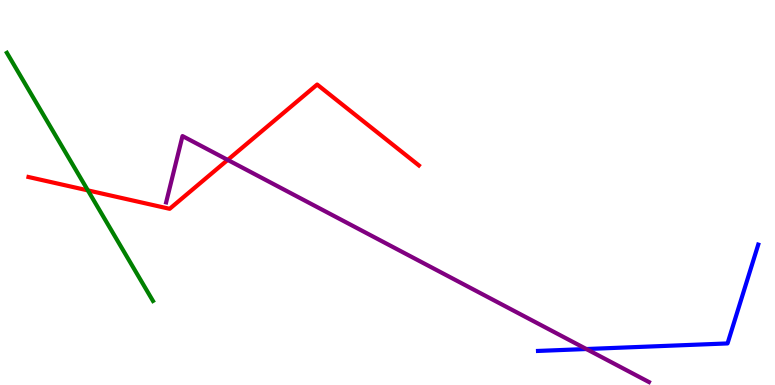[{'lines': ['blue', 'red'], 'intersections': []}, {'lines': ['green', 'red'], 'intersections': [{'x': 1.13, 'y': 5.05}]}, {'lines': ['purple', 'red'], 'intersections': [{'x': 2.94, 'y': 5.85}]}, {'lines': ['blue', 'green'], 'intersections': []}, {'lines': ['blue', 'purple'], 'intersections': [{'x': 7.57, 'y': 0.934}]}, {'lines': ['green', 'purple'], 'intersections': []}]